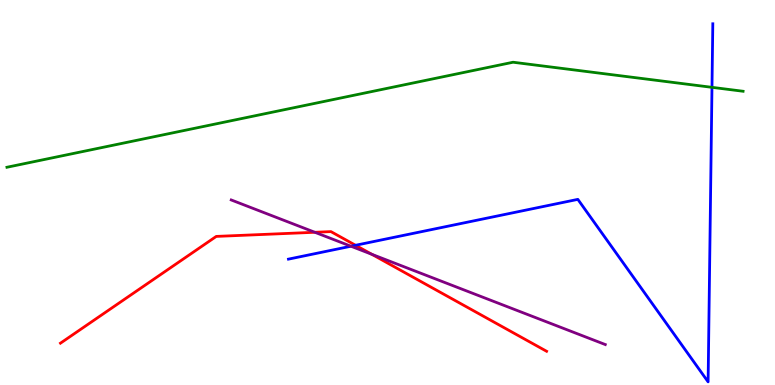[{'lines': ['blue', 'red'], 'intersections': [{'x': 4.59, 'y': 3.63}]}, {'lines': ['green', 'red'], 'intersections': []}, {'lines': ['purple', 'red'], 'intersections': [{'x': 4.06, 'y': 3.97}, {'x': 4.8, 'y': 3.39}]}, {'lines': ['blue', 'green'], 'intersections': [{'x': 9.19, 'y': 7.73}]}, {'lines': ['blue', 'purple'], 'intersections': [{'x': 4.53, 'y': 3.6}]}, {'lines': ['green', 'purple'], 'intersections': []}]